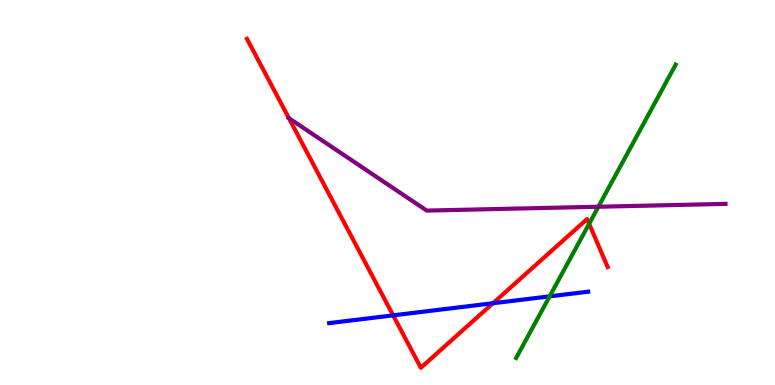[{'lines': ['blue', 'red'], 'intersections': [{'x': 5.07, 'y': 1.81}, {'x': 6.36, 'y': 2.12}]}, {'lines': ['green', 'red'], 'intersections': [{'x': 7.6, 'y': 4.19}]}, {'lines': ['purple', 'red'], 'intersections': [{'x': 3.73, 'y': 6.93}]}, {'lines': ['blue', 'green'], 'intersections': [{'x': 7.09, 'y': 2.3}]}, {'lines': ['blue', 'purple'], 'intersections': []}, {'lines': ['green', 'purple'], 'intersections': [{'x': 7.72, 'y': 4.63}]}]